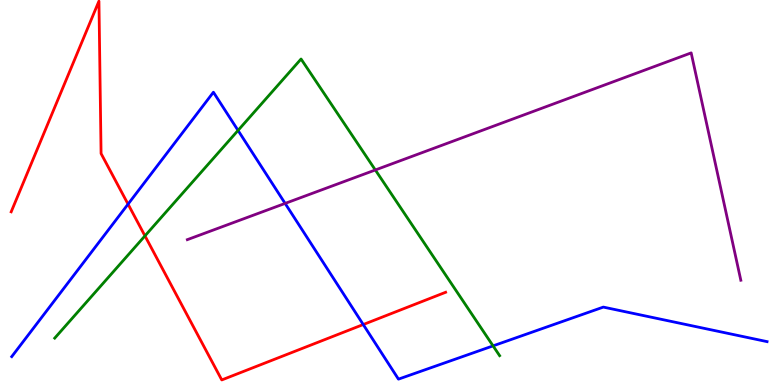[{'lines': ['blue', 'red'], 'intersections': [{'x': 1.65, 'y': 4.7}, {'x': 4.69, 'y': 1.57}]}, {'lines': ['green', 'red'], 'intersections': [{'x': 1.87, 'y': 3.87}]}, {'lines': ['purple', 'red'], 'intersections': []}, {'lines': ['blue', 'green'], 'intersections': [{'x': 3.07, 'y': 6.61}, {'x': 6.36, 'y': 1.02}]}, {'lines': ['blue', 'purple'], 'intersections': [{'x': 3.68, 'y': 4.72}]}, {'lines': ['green', 'purple'], 'intersections': [{'x': 4.84, 'y': 5.59}]}]